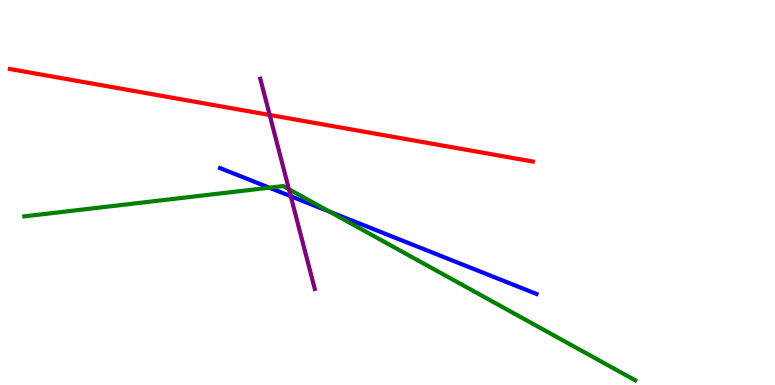[{'lines': ['blue', 'red'], 'intersections': []}, {'lines': ['green', 'red'], 'intersections': []}, {'lines': ['purple', 'red'], 'intersections': [{'x': 3.48, 'y': 7.01}]}, {'lines': ['blue', 'green'], 'intersections': [{'x': 3.48, 'y': 5.12}, {'x': 4.25, 'y': 4.5}]}, {'lines': ['blue', 'purple'], 'intersections': [{'x': 3.75, 'y': 4.9}]}, {'lines': ['green', 'purple'], 'intersections': [{'x': 3.73, 'y': 5.09}]}]